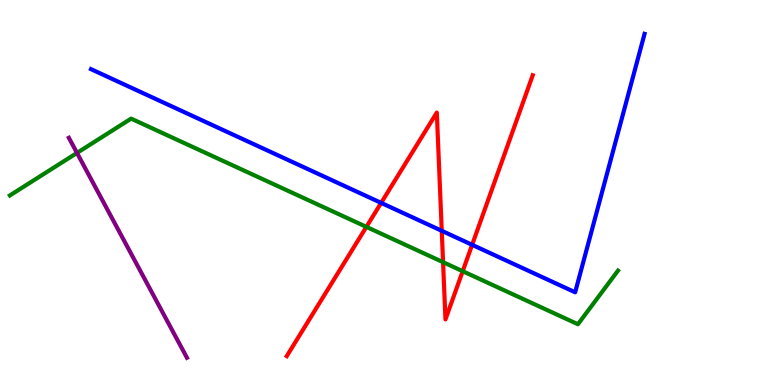[{'lines': ['blue', 'red'], 'intersections': [{'x': 4.92, 'y': 4.73}, {'x': 5.7, 'y': 4.0}, {'x': 6.09, 'y': 3.64}]}, {'lines': ['green', 'red'], 'intersections': [{'x': 4.73, 'y': 4.11}, {'x': 5.72, 'y': 3.19}, {'x': 5.97, 'y': 2.96}]}, {'lines': ['purple', 'red'], 'intersections': []}, {'lines': ['blue', 'green'], 'intersections': []}, {'lines': ['blue', 'purple'], 'intersections': []}, {'lines': ['green', 'purple'], 'intersections': [{'x': 0.993, 'y': 6.03}]}]